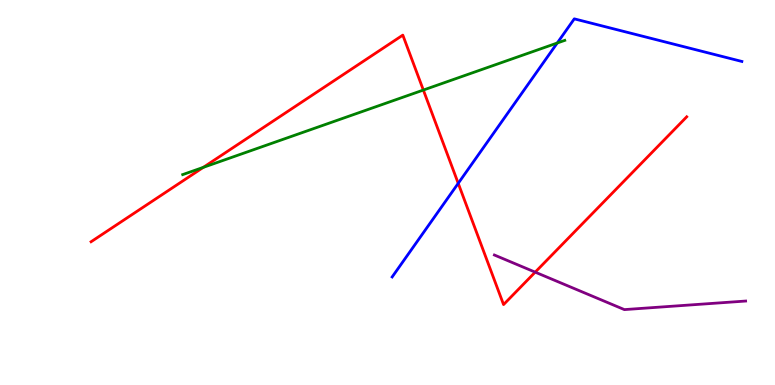[{'lines': ['blue', 'red'], 'intersections': [{'x': 5.91, 'y': 5.24}]}, {'lines': ['green', 'red'], 'intersections': [{'x': 2.62, 'y': 5.65}, {'x': 5.46, 'y': 7.66}]}, {'lines': ['purple', 'red'], 'intersections': [{'x': 6.91, 'y': 2.93}]}, {'lines': ['blue', 'green'], 'intersections': [{'x': 7.19, 'y': 8.88}]}, {'lines': ['blue', 'purple'], 'intersections': []}, {'lines': ['green', 'purple'], 'intersections': []}]